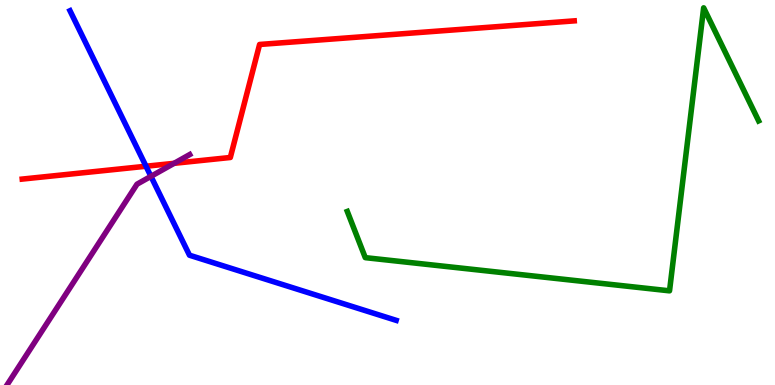[{'lines': ['blue', 'red'], 'intersections': [{'x': 1.88, 'y': 5.68}]}, {'lines': ['green', 'red'], 'intersections': []}, {'lines': ['purple', 'red'], 'intersections': [{'x': 2.25, 'y': 5.76}]}, {'lines': ['blue', 'green'], 'intersections': []}, {'lines': ['blue', 'purple'], 'intersections': [{'x': 1.95, 'y': 5.42}]}, {'lines': ['green', 'purple'], 'intersections': []}]